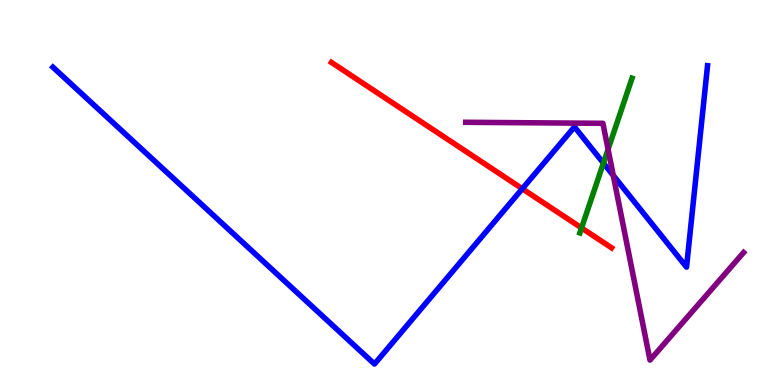[{'lines': ['blue', 'red'], 'intersections': [{'x': 6.74, 'y': 5.1}]}, {'lines': ['green', 'red'], 'intersections': [{'x': 7.5, 'y': 4.08}]}, {'lines': ['purple', 'red'], 'intersections': []}, {'lines': ['blue', 'green'], 'intersections': [{'x': 7.79, 'y': 5.76}]}, {'lines': ['blue', 'purple'], 'intersections': [{'x': 7.91, 'y': 5.44}]}, {'lines': ['green', 'purple'], 'intersections': [{'x': 7.85, 'y': 6.12}]}]